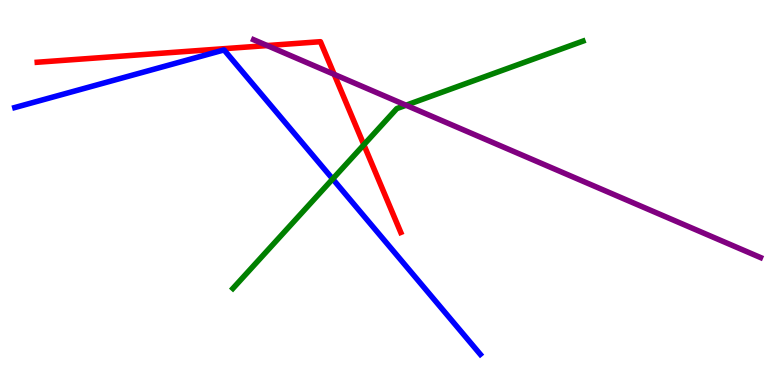[{'lines': ['blue', 'red'], 'intersections': []}, {'lines': ['green', 'red'], 'intersections': [{'x': 4.69, 'y': 6.24}]}, {'lines': ['purple', 'red'], 'intersections': [{'x': 3.45, 'y': 8.82}, {'x': 4.31, 'y': 8.07}]}, {'lines': ['blue', 'green'], 'intersections': [{'x': 4.29, 'y': 5.35}]}, {'lines': ['blue', 'purple'], 'intersections': []}, {'lines': ['green', 'purple'], 'intersections': [{'x': 5.24, 'y': 7.27}]}]